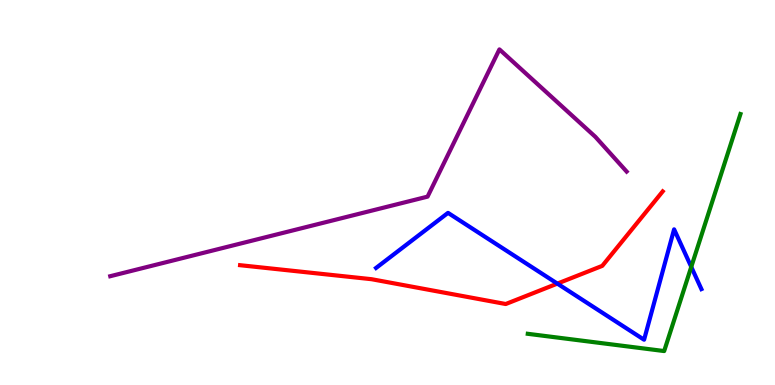[{'lines': ['blue', 'red'], 'intersections': [{'x': 7.19, 'y': 2.63}]}, {'lines': ['green', 'red'], 'intersections': []}, {'lines': ['purple', 'red'], 'intersections': []}, {'lines': ['blue', 'green'], 'intersections': [{'x': 8.92, 'y': 3.07}]}, {'lines': ['blue', 'purple'], 'intersections': []}, {'lines': ['green', 'purple'], 'intersections': []}]